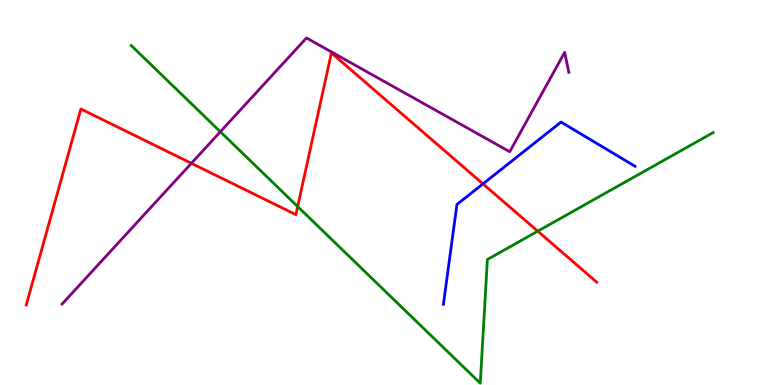[{'lines': ['blue', 'red'], 'intersections': [{'x': 6.23, 'y': 5.22}]}, {'lines': ['green', 'red'], 'intersections': [{'x': 3.84, 'y': 4.64}, {'x': 6.94, 'y': 4.0}]}, {'lines': ['purple', 'red'], 'intersections': [{'x': 2.47, 'y': 5.76}]}, {'lines': ['blue', 'green'], 'intersections': []}, {'lines': ['blue', 'purple'], 'intersections': []}, {'lines': ['green', 'purple'], 'intersections': [{'x': 2.84, 'y': 6.58}]}]